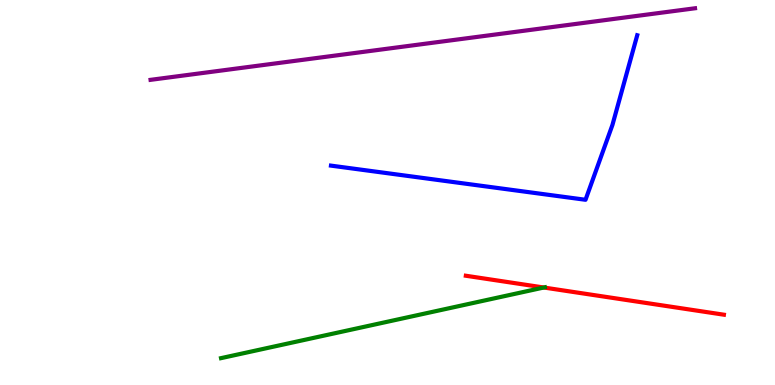[{'lines': ['blue', 'red'], 'intersections': []}, {'lines': ['green', 'red'], 'intersections': [{'x': 7.02, 'y': 2.53}]}, {'lines': ['purple', 'red'], 'intersections': []}, {'lines': ['blue', 'green'], 'intersections': []}, {'lines': ['blue', 'purple'], 'intersections': []}, {'lines': ['green', 'purple'], 'intersections': []}]